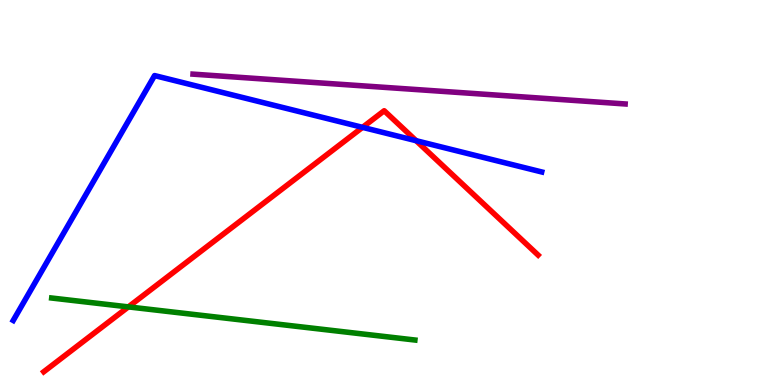[{'lines': ['blue', 'red'], 'intersections': [{'x': 4.68, 'y': 6.69}, {'x': 5.37, 'y': 6.35}]}, {'lines': ['green', 'red'], 'intersections': [{'x': 1.66, 'y': 2.03}]}, {'lines': ['purple', 'red'], 'intersections': []}, {'lines': ['blue', 'green'], 'intersections': []}, {'lines': ['blue', 'purple'], 'intersections': []}, {'lines': ['green', 'purple'], 'intersections': []}]